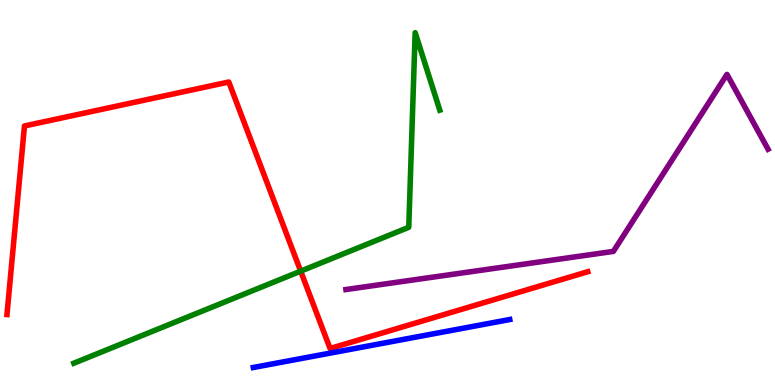[{'lines': ['blue', 'red'], 'intersections': []}, {'lines': ['green', 'red'], 'intersections': [{'x': 3.88, 'y': 2.96}]}, {'lines': ['purple', 'red'], 'intersections': []}, {'lines': ['blue', 'green'], 'intersections': []}, {'lines': ['blue', 'purple'], 'intersections': []}, {'lines': ['green', 'purple'], 'intersections': []}]